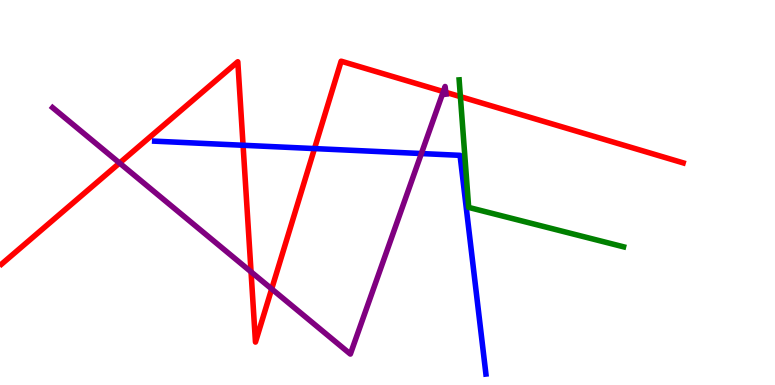[{'lines': ['blue', 'red'], 'intersections': [{'x': 3.14, 'y': 6.23}, {'x': 4.06, 'y': 6.14}]}, {'lines': ['green', 'red'], 'intersections': [{'x': 5.94, 'y': 7.49}]}, {'lines': ['purple', 'red'], 'intersections': [{'x': 1.54, 'y': 5.77}, {'x': 3.24, 'y': 2.94}, {'x': 3.51, 'y': 2.5}, {'x': 5.72, 'y': 7.62}, {'x': 5.75, 'y': 7.6}]}, {'lines': ['blue', 'green'], 'intersections': []}, {'lines': ['blue', 'purple'], 'intersections': [{'x': 5.44, 'y': 6.01}]}, {'lines': ['green', 'purple'], 'intersections': []}]